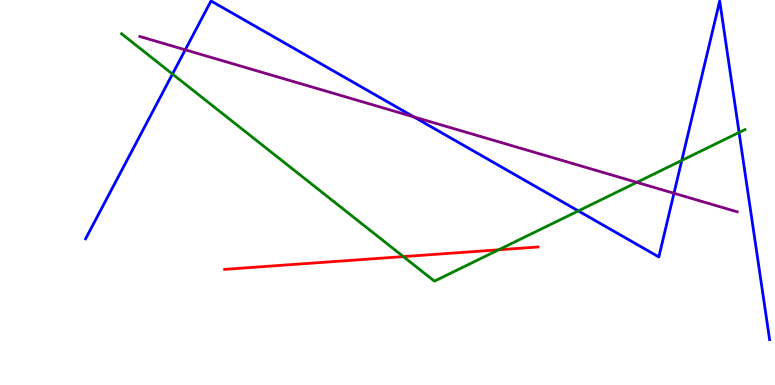[{'lines': ['blue', 'red'], 'intersections': []}, {'lines': ['green', 'red'], 'intersections': [{'x': 5.2, 'y': 3.34}, {'x': 6.43, 'y': 3.51}]}, {'lines': ['purple', 'red'], 'intersections': []}, {'lines': ['blue', 'green'], 'intersections': [{'x': 2.23, 'y': 8.08}, {'x': 7.46, 'y': 4.52}, {'x': 8.8, 'y': 5.83}, {'x': 9.54, 'y': 6.56}]}, {'lines': ['blue', 'purple'], 'intersections': [{'x': 2.39, 'y': 8.71}, {'x': 5.34, 'y': 6.96}, {'x': 8.7, 'y': 4.98}]}, {'lines': ['green', 'purple'], 'intersections': [{'x': 8.22, 'y': 5.26}]}]